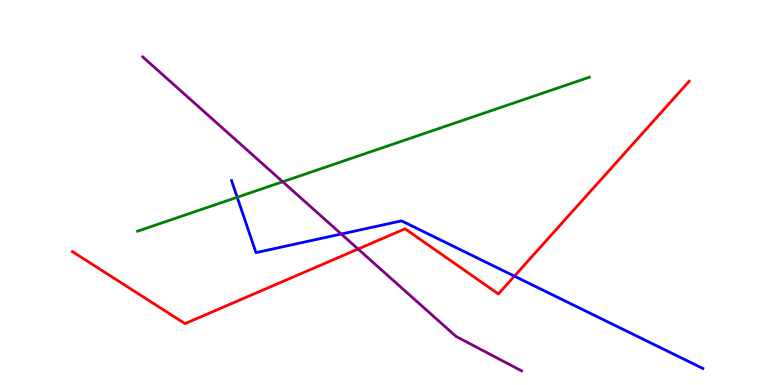[{'lines': ['blue', 'red'], 'intersections': [{'x': 6.64, 'y': 2.83}]}, {'lines': ['green', 'red'], 'intersections': []}, {'lines': ['purple', 'red'], 'intersections': [{'x': 4.62, 'y': 3.53}]}, {'lines': ['blue', 'green'], 'intersections': [{'x': 3.06, 'y': 4.88}]}, {'lines': ['blue', 'purple'], 'intersections': [{'x': 4.4, 'y': 3.92}]}, {'lines': ['green', 'purple'], 'intersections': [{'x': 3.65, 'y': 5.28}]}]